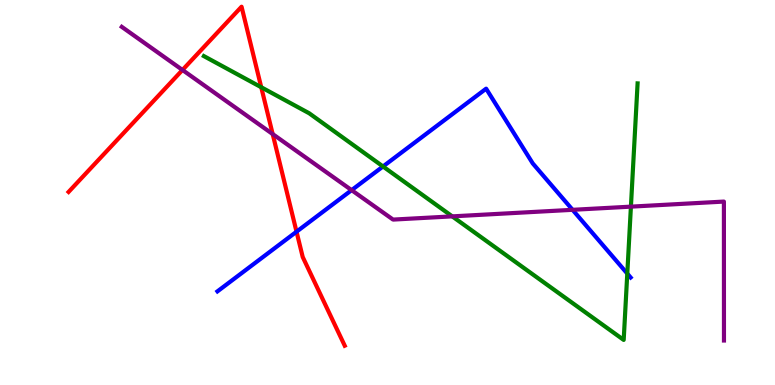[{'lines': ['blue', 'red'], 'intersections': [{'x': 3.83, 'y': 3.98}]}, {'lines': ['green', 'red'], 'intersections': [{'x': 3.37, 'y': 7.73}]}, {'lines': ['purple', 'red'], 'intersections': [{'x': 2.35, 'y': 8.18}, {'x': 3.52, 'y': 6.52}]}, {'lines': ['blue', 'green'], 'intersections': [{'x': 4.94, 'y': 5.68}, {'x': 8.09, 'y': 2.89}]}, {'lines': ['blue', 'purple'], 'intersections': [{'x': 4.54, 'y': 5.06}, {'x': 7.39, 'y': 4.55}]}, {'lines': ['green', 'purple'], 'intersections': [{'x': 5.84, 'y': 4.38}, {'x': 8.14, 'y': 4.63}]}]